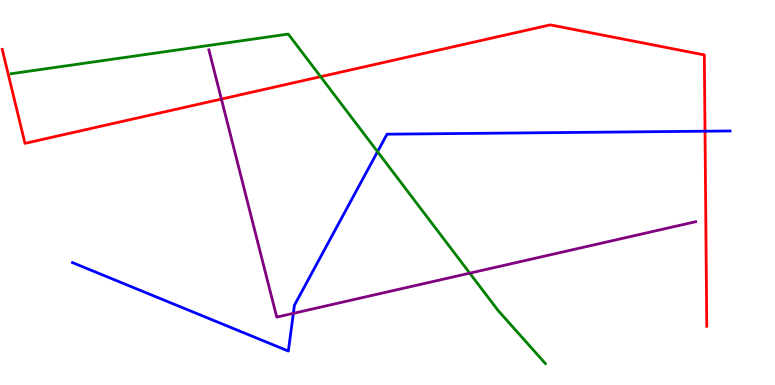[{'lines': ['blue', 'red'], 'intersections': [{'x': 9.1, 'y': 6.59}]}, {'lines': ['green', 'red'], 'intersections': [{'x': 4.14, 'y': 8.01}]}, {'lines': ['purple', 'red'], 'intersections': [{'x': 2.86, 'y': 7.43}]}, {'lines': ['blue', 'green'], 'intersections': [{'x': 4.87, 'y': 6.06}]}, {'lines': ['blue', 'purple'], 'intersections': [{'x': 3.79, 'y': 1.86}]}, {'lines': ['green', 'purple'], 'intersections': [{'x': 6.06, 'y': 2.9}]}]